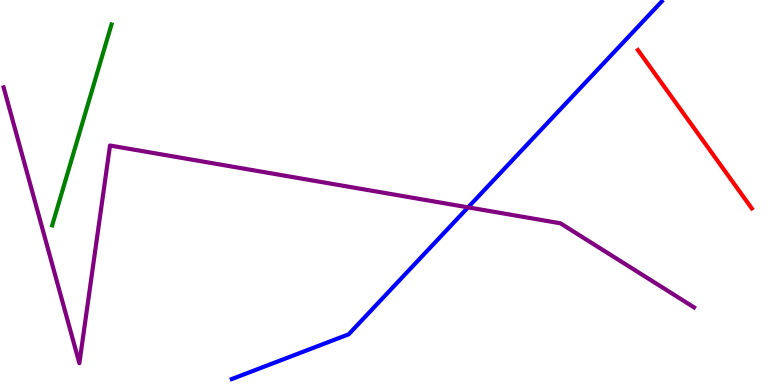[{'lines': ['blue', 'red'], 'intersections': []}, {'lines': ['green', 'red'], 'intersections': []}, {'lines': ['purple', 'red'], 'intersections': []}, {'lines': ['blue', 'green'], 'intersections': []}, {'lines': ['blue', 'purple'], 'intersections': [{'x': 6.04, 'y': 4.61}]}, {'lines': ['green', 'purple'], 'intersections': []}]